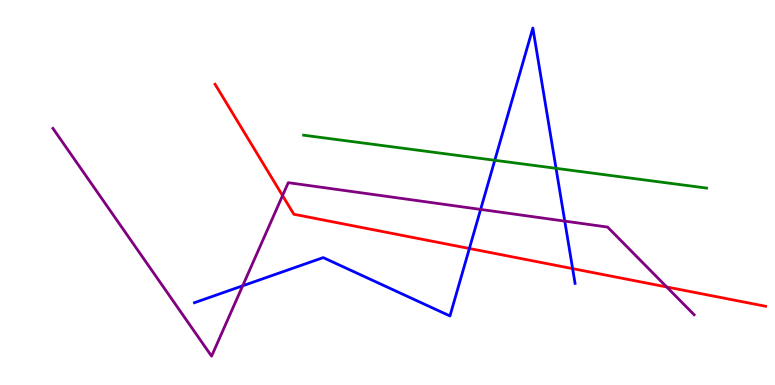[{'lines': ['blue', 'red'], 'intersections': [{'x': 6.06, 'y': 3.55}, {'x': 7.39, 'y': 3.02}]}, {'lines': ['green', 'red'], 'intersections': []}, {'lines': ['purple', 'red'], 'intersections': [{'x': 3.65, 'y': 4.92}, {'x': 8.6, 'y': 2.55}]}, {'lines': ['blue', 'green'], 'intersections': [{'x': 6.38, 'y': 5.84}, {'x': 7.17, 'y': 5.63}]}, {'lines': ['blue', 'purple'], 'intersections': [{'x': 3.13, 'y': 2.58}, {'x': 6.2, 'y': 4.56}, {'x': 7.29, 'y': 4.26}]}, {'lines': ['green', 'purple'], 'intersections': []}]